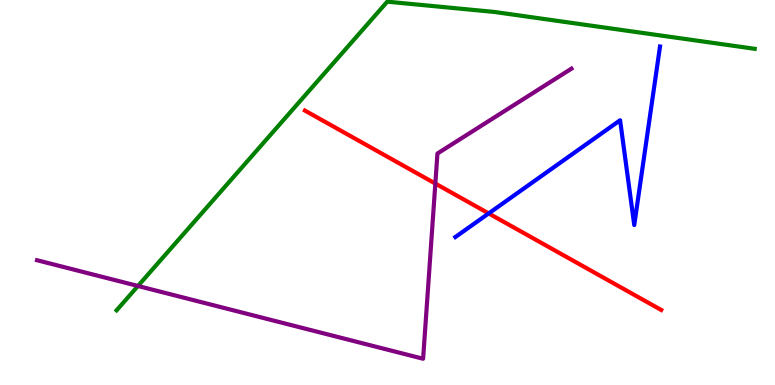[{'lines': ['blue', 'red'], 'intersections': [{'x': 6.31, 'y': 4.46}]}, {'lines': ['green', 'red'], 'intersections': []}, {'lines': ['purple', 'red'], 'intersections': [{'x': 5.62, 'y': 5.23}]}, {'lines': ['blue', 'green'], 'intersections': []}, {'lines': ['blue', 'purple'], 'intersections': []}, {'lines': ['green', 'purple'], 'intersections': [{'x': 1.78, 'y': 2.57}]}]